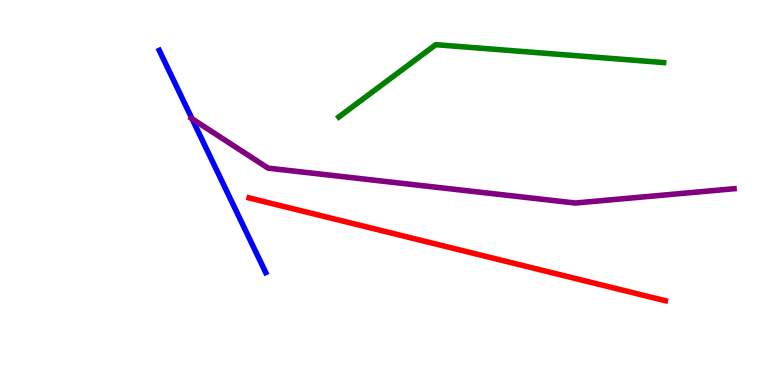[{'lines': ['blue', 'red'], 'intersections': []}, {'lines': ['green', 'red'], 'intersections': []}, {'lines': ['purple', 'red'], 'intersections': []}, {'lines': ['blue', 'green'], 'intersections': []}, {'lines': ['blue', 'purple'], 'intersections': [{'x': 2.48, 'y': 6.92}]}, {'lines': ['green', 'purple'], 'intersections': []}]